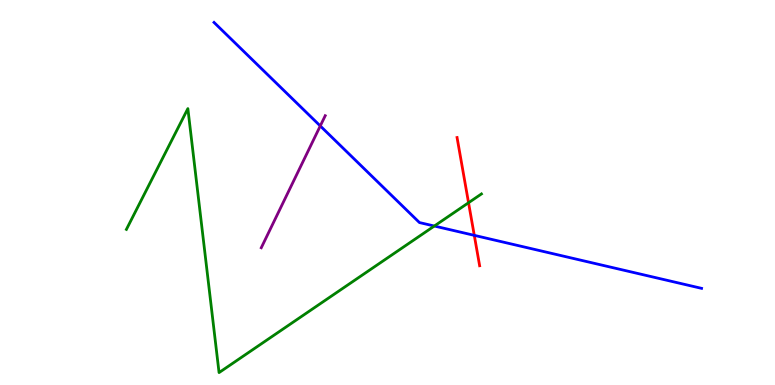[{'lines': ['blue', 'red'], 'intersections': [{'x': 6.12, 'y': 3.89}]}, {'lines': ['green', 'red'], 'intersections': [{'x': 6.05, 'y': 4.73}]}, {'lines': ['purple', 'red'], 'intersections': []}, {'lines': ['blue', 'green'], 'intersections': [{'x': 5.6, 'y': 4.13}]}, {'lines': ['blue', 'purple'], 'intersections': [{'x': 4.13, 'y': 6.73}]}, {'lines': ['green', 'purple'], 'intersections': []}]